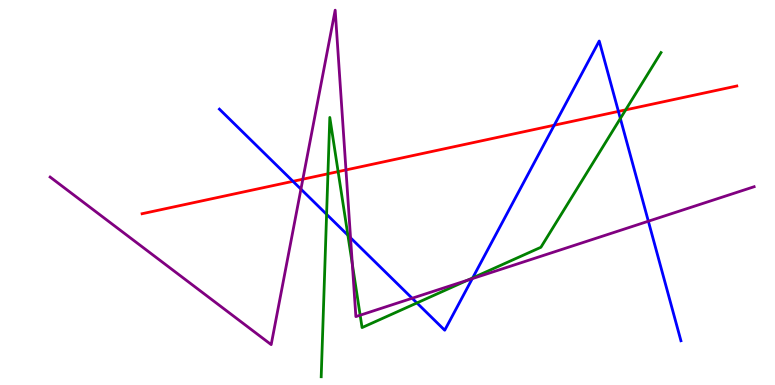[{'lines': ['blue', 'red'], 'intersections': [{'x': 3.78, 'y': 5.29}, {'x': 7.15, 'y': 6.75}, {'x': 7.98, 'y': 7.11}]}, {'lines': ['green', 'red'], 'intersections': [{'x': 4.23, 'y': 5.49}, {'x': 4.36, 'y': 5.54}, {'x': 8.07, 'y': 7.15}]}, {'lines': ['purple', 'red'], 'intersections': [{'x': 3.91, 'y': 5.35}, {'x': 4.46, 'y': 5.59}]}, {'lines': ['blue', 'green'], 'intersections': [{'x': 4.21, 'y': 4.43}, {'x': 4.49, 'y': 3.89}, {'x': 5.38, 'y': 2.13}, {'x': 6.1, 'y': 2.78}, {'x': 8.0, 'y': 6.92}]}, {'lines': ['blue', 'purple'], 'intersections': [{'x': 3.88, 'y': 5.09}, {'x': 4.52, 'y': 3.82}, {'x': 5.32, 'y': 2.25}, {'x': 6.09, 'y': 2.76}, {'x': 8.37, 'y': 4.25}]}, {'lines': ['green', 'purple'], 'intersections': [{'x': 4.55, 'y': 3.14}, {'x': 4.65, 'y': 1.81}, {'x': 6.04, 'y': 2.72}]}]